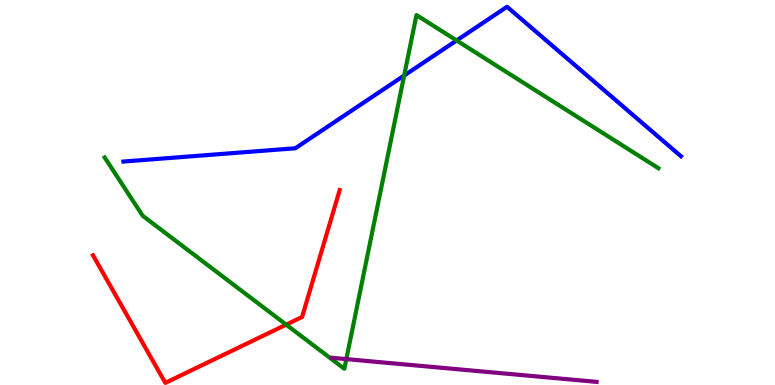[{'lines': ['blue', 'red'], 'intersections': []}, {'lines': ['green', 'red'], 'intersections': [{'x': 3.69, 'y': 1.57}]}, {'lines': ['purple', 'red'], 'intersections': []}, {'lines': ['blue', 'green'], 'intersections': [{'x': 5.21, 'y': 8.04}, {'x': 5.89, 'y': 8.95}]}, {'lines': ['blue', 'purple'], 'intersections': []}, {'lines': ['green', 'purple'], 'intersections': [{'x': 4.47, 'y': 0.672}]}]